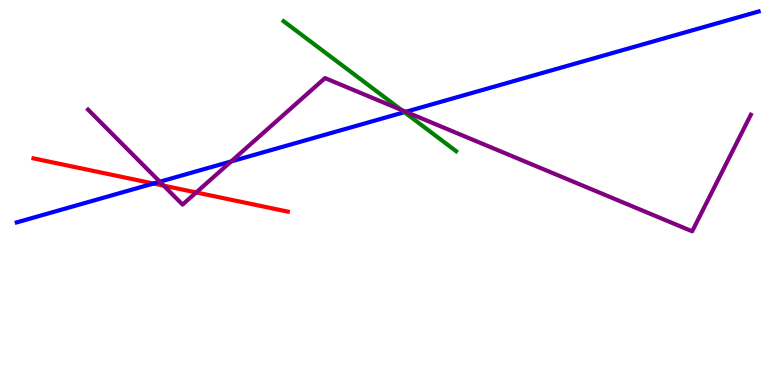[{'lines': ['blue', 'red'], 'intersections': [{'x': 1.98, 'y': 5.23}]}, {'lines': ['green', 'red'], 'intersections': []}, {'lines': ['purple', 'red'], 'intersections': [{'x': 2.11, 'y': 5.18}, {'x': 2.53, 'y': 5.0}]}, {'lines': ['blue', 'green'], 'intersections': [{'x': 5.22, 'y': 7.09}]}, {'lines': ['blue', 'purple'], 'intersections': [{'x': 2.06, 'y': 5.28}, {'x': 2.98, 'y': 5.81}, {'x': 5.24, 'y': 7.1}]}, {'lines': ['green', 'purple'], 'intersections': [{'x': 5.18, 'y': 7.14}]}]